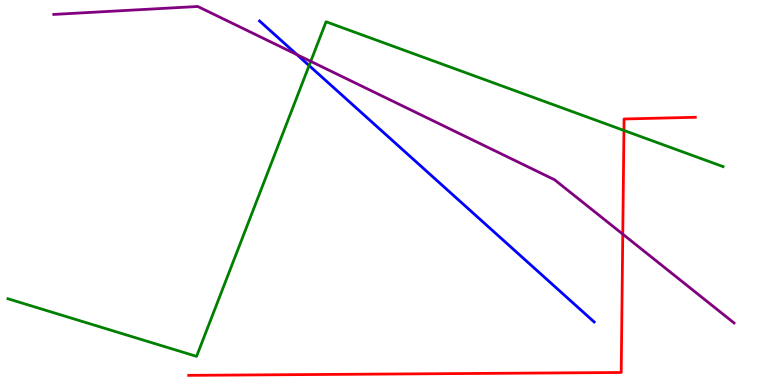[{'lines': ['blue', 'red'], 'intersections': []}, {'lines': ['green', 'red'], 'intersections': [{'x': 8.05, 'y': 6.61}]}, {'lines': ['purple', 'red'], 'intersections': [{'x': 8.04, 'y': 3.92}]}, {'lines': ['blue', 'green'], 'intersections': [{'x': 3.99, 'y': 8.3}]}, {'lines': ['blue', 'purple'], 'intersections': [{'x': 3.83, 'y': 8.58}]}, {'lines': ['green', 'purple'], 'intersections': [{'x': 4.01, 'y': 8.41}]}]